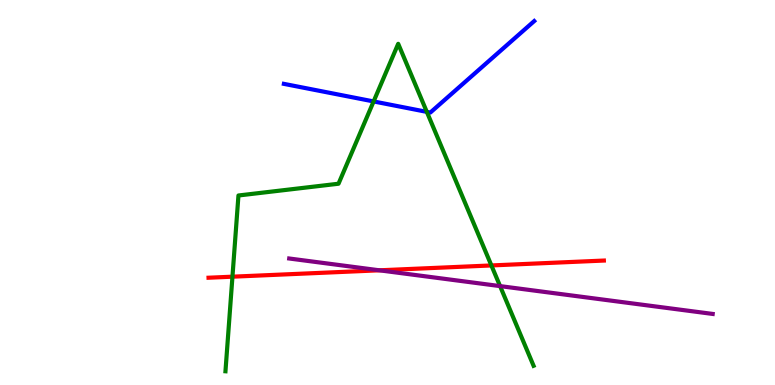[{'lines': ['blue', 'red'], 'intersections': []}, {'lines': ['green', 'red'], 'intersections': [{'x': 3.0, 'y': 2.81}, {'x': 6.34, 'y': 3.11}]}, {'lines': ['purple', 'red'], 'intersections': [{'x': 4.9, 'y': 2.98}]}, {'lines': ['blue', 'green'], 'intersections': [{'x': 4.82, 'y': 7.37}, {'x': 5.51, 'y': 7.09}]}, {'lines': ['blue', 'purple'], 'intersections': []}, {'lines': ['green', 'purple'], 'intersections': [{'x': 6.45, 'y': 2.57}]}]